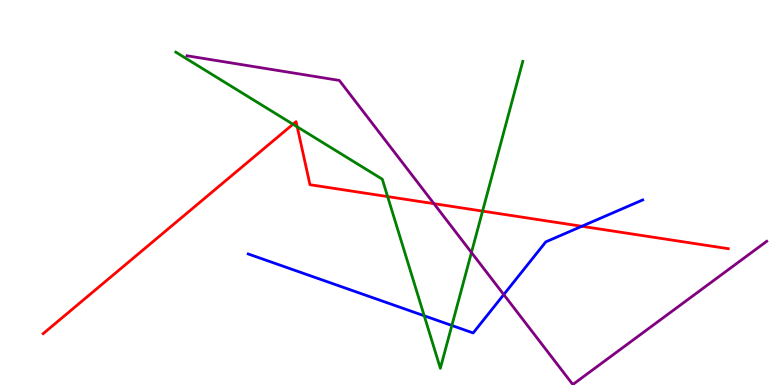[{'lines': ['blue', 'red'], 'intersections': [{'x': 7.51, 'y': 4.12}]}, {'lines': ['green', 'red'], 'intersections': [{'x': 3.78, 'y': 6.77}, {'x': 3.84, 'y': 6.71}, {'x': 5.0, 'y': 4.89}, {'x': 6.23, 'y': 4.52}]}, {'lines': ['purple', 'red'], 'intersections': [{'x': 5.6, 'y': 4.71}]}, {'lines': ['blue', 'green'], 'intersections': [{'x': 5.47, 'y': 1.8}, {'x': 5.83, 'y': 1.55}]}, {'lines': ['blue', 'purple'], 'intersections': [{'x': 6.5, 'y': 2.35}]}, {'lines': ['green', 'purple'], 'intersections': [{'x': 6.08, 'y': 3.44}]}]